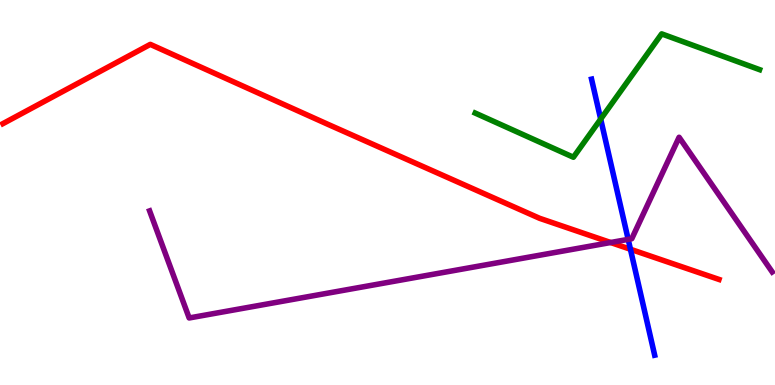[{'lines': ['blue', 'red'], 'intersections': [{'x': 8.13, 'y': 3.53}]}, {'lines': ['green', 'red'], 'intersections': []}, {'lines': ['purple', 'red'], 'intersections': [{'x': 7.88, 'y': 3.7}]}, {'lines': ['blue', 'green'], 'intersections': [{'x': 7.75, 'y': 6.91}]}, {'lines': ['blue', 'purple'], 'intersections': [{'x': 8.11, 'y': 3.78}]}, {'lines': ['green', 'purple'], 'intersections': []}]